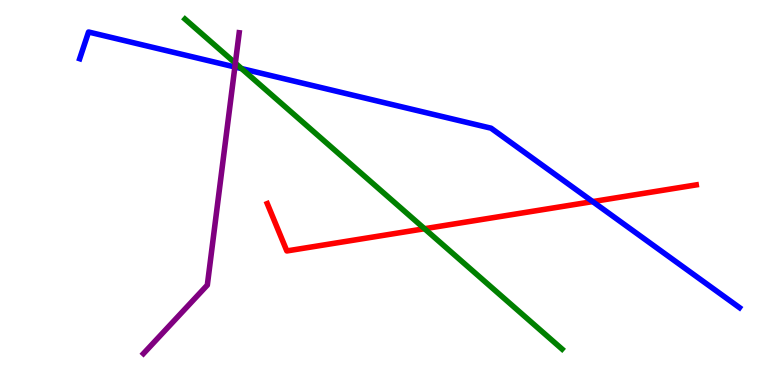[{'lines': ['blue', 'red'], 'intersections': [{'x': 7.65, 'y': 4.76}]}, {'lines': ['green', 'red'], 'intersections': [{'x': 5.48, 'y': 4.06}]}, {'lines': ['purple', 'red'], 'intersections': []}, {'lines': ['blue', 'green'], 'intersections': [{'x': 3.12, 'y': 8.22}]}, {'lines': ['blue', 'purple'], 'intersections': [{'x': 3.03, 'y': 8.26}]}, {'lines': ['green', 'purple'], 'intersections': [{'x': 3.04, 'y': 8.36}]}]